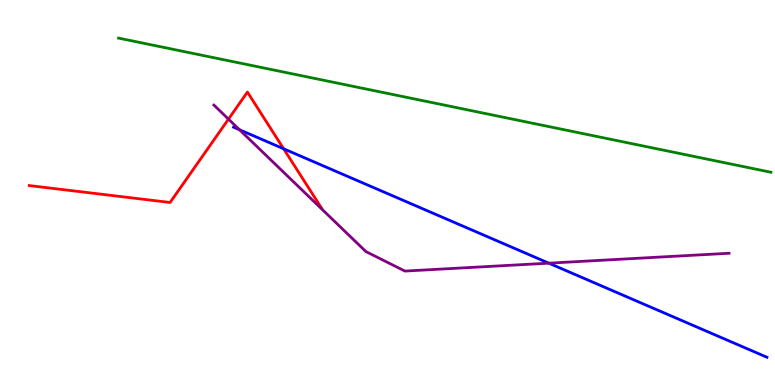[{'lines': ['blue', 'red'], 'intersections': [{'x': 3.66, 'y': 6.14}]}, {'lines': ['green', 'red'], 'intersections': []}, {'lines': ['purple', 'red'], 'intersections': [{'x': 2.95, 'y': 6.91}]}, {'lines': ['blue', 'green'], 'intersections': []}, {'lines': ['blue', 'purple'], 'intersections': [{'x': 3.09, 'y': 6.63}, {'x': 7.08, 'y': 3.16}]}, {'lines': ['green', 'purple'], 'intersections': []}]